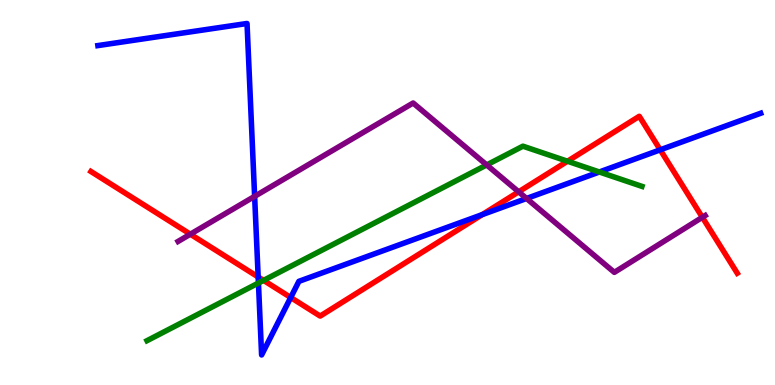[{'lines': ['blue', 'red'], 'intersections': [{'x': 3.33, 'y': 2.81}, {'x': 3.75, 'y': 2.27}, {'x': 6.22, 'y': 4.43}, {'x': 8.52, 'y': 6.11}]}, {'lines': ['green', 'red'], 'intersections': [{'x': 3.4, 'y': 2.72}, {'x': 7.32, 'y': 5.81}]}, {'lines': ['purple', 'red'], 'intersections': [{'x': 2.46, 'y': 3.92}, {'x': 6.69, 'y': 5.02}, {'x': 9.06, 'y': 4.36}]}, {'lines': ['blue', 'green'], 'intersections': [{'x': 3.33, 'y': 2.65}, {'x': 7.73, 'y': 5.53}]}, {'lines': ['blue', 'purple'], 'intersections': [{'x': 3.29, 'y': 4.9}, {'x': 6.79, 'y': 4.84}]}, {'lines': ['green', 'purple'], 'intersections': [{'x': 6.28, 'y': 5.72}]}]